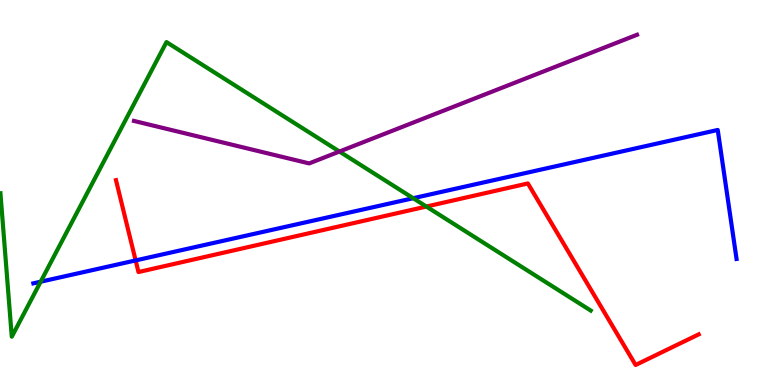[{'lines': ['blue', 'red'], 'intersections': [{'x': 1.75, 'y': 3.24}]}, {'lines': ['green', 'red'], 'intersections': [{'x': 5.5, 'y': 4.64}]}, {'lines': ['purple', 'red'], 'intersections': []}, {'lines': ['blue', 'green'], 'intersections': [{'x': 0.525, 'y': 2.68}, {'x': 5.33, 'y': 4.85}]}, {'lines': ['blue', 'purple'], 'intersections': []}, {'lines': ['green', 'purple'], 'intersections': [{'x': 4.38, 'y': 6.06}]}]